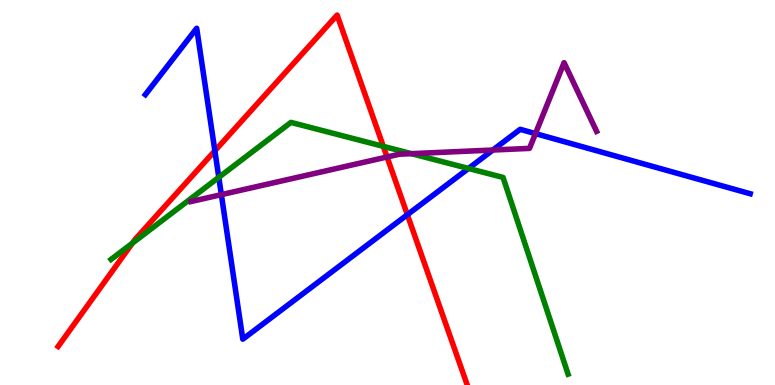[{'lines': ['blue', 'red'], 'intersections': [{'x': 2.77, 'y': 6.08}, {'x': 5.26, 'y': 4.42}]}, {'lines': ['green', 'red'], 'intersections': [{'x': 1.71, 'y': 3.68}, {'x': 4.95, 'y': 6.2}]}, {'lines': ['purple', 'red'], 'intersections': [{'x': 4.99, 'y': 5.92}]}, {'lines': ['blue', 'green'], 'intersections': [{'x': 2.82, 'y': 5.39}, {'x': 6.04, 'y': 5.62}]}, {'lines': ['blue', 'purple'], 'intersections': [{'x': 2.86, 'y': 4.94}, {'x': 6.36, 'y': 6.1}, {'x': 6.91, 'y': 6.53}]}, {'lines': ['green', 'purple'], 'intersections': [{'x': 5.31, 'y': 6.01}]}]